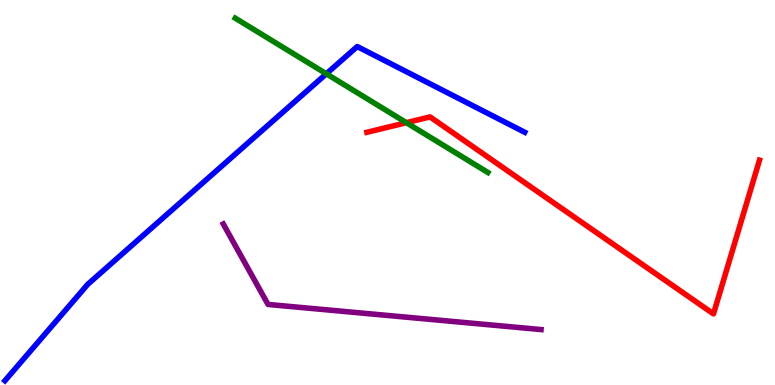[{'lines': ['blue', 'red'], 'intersections': []}, {'lines': ['green', 'red'], 'intersections': [{'x': 5.24, 'y': 6.81}]}, {'lines': ['purple', 'red'], 'intersections': []}, {'lines': ['blue', 'green'], 'intersections': [{'x': 4.21, 'y': 8.08}]}, {'lines': ['blue', 'purple'], 'intersections': []}, {'lines': ['green', 'purple'], 'intersections': []}]